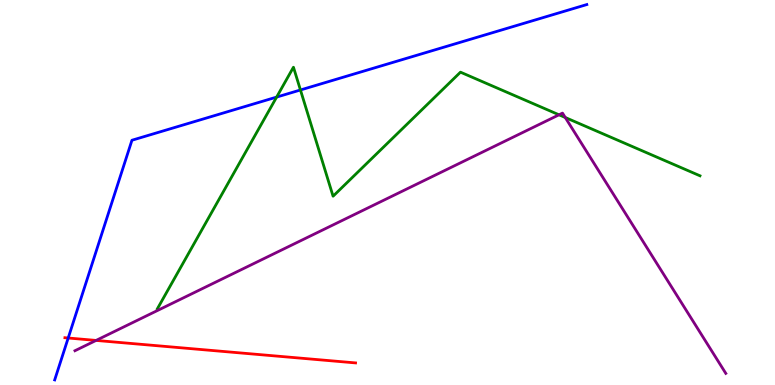[{'lines': ['blue', 'red'], 'intersections': [{'x': 0.88, 'y': 1.22}]}, {'lines': ['green', 'red'], 'intersections': []}, {'lines': ['purple', 'red'], 'intersections': [{'x': 1.24, 'y': 1.16}]}, {'lines': ['blue', 'green'], 'intersections': [{'x': 3.57, 'y': 7.48}, {'x': 3.88, 'y': 7.66}]}, {'lines': ['blue', 'purple'], 'intersections': []}, {'lines': ['green', 'purple'], 'intersections': [{'x': 7.21, 'y': 7.02}, {'x': 7.29, 'y': 6.95}]}]